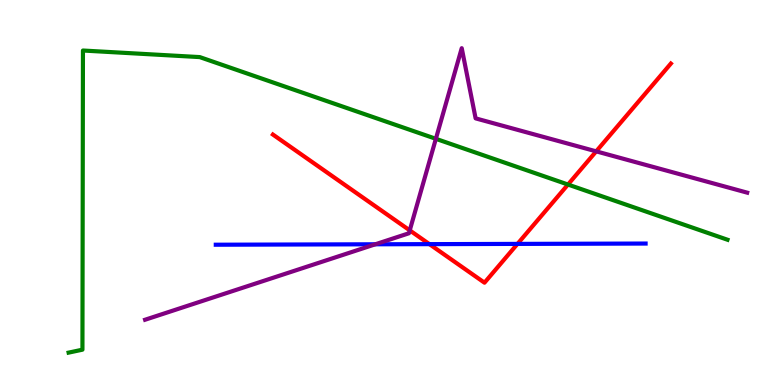[{'lines': ['blue', 'red'], 'intersections': [{'x': 5.54, 'y': 3.66}, {'x': 6.68, 'y': 3.66}]}, {'lines': ['green', 'red'], 'intersections': [{'x': 7.33, 'y': 5.21}]}, {'lines': ['purple', 'red'], 'intersections': [{'x': 5.29, 'y': 4.02}, {'x': 7.69, 'y': 6.07}]}, {'lines': ['blue', 'green'], 'intersections': []}, {'lines': ['blue', 'purple'], 'intersections': [{'x': 4.84, 'y': 3.65}]}, {'lines': ['green', 'purple'], 'intersections': [{'x': 5.62, 'y': 6.39}]}]